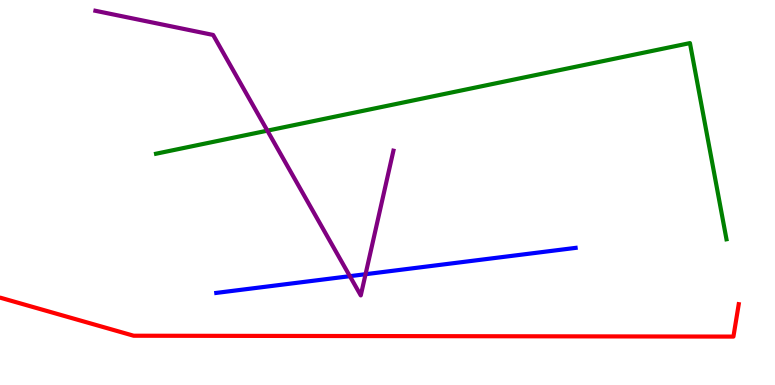[{'lines': ['blue', 'red'], 'intersections': []}, {'lines': ['green', 'red'], 'intersections': []}, {'lines': ['purple', 'red'], 'intersections': []}, {'lines': ['blue', 'green'], 'intersections': []}, {'lines': ['blue', 'purple'], 'intersections': [{'x': 4.51, 'y': 2.83}, {'x': 4.72, 'y': 2.88}]}, {'lines': ['green', 'purple'], 'intersections': [{'x': 3.45, 'y': 6.61}]}]